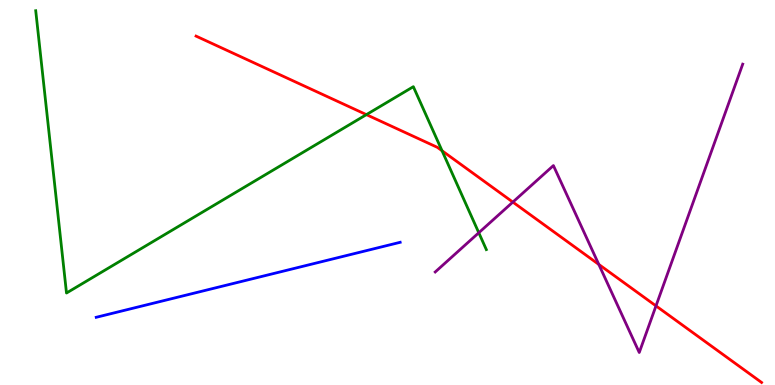[{'lines': ['blue', 'red'], 'intersections': []}, {'lines': ['green', 'red'], 'intersections': [{'x': 4.73, 'y': 7.02}, {'x': 5.7, 'y': 6.08}]}, {'lines': ['purple', 'red'], 'intersections': [{'x': 6.62, 'y': 4.75}, {'x': 7.73, 'y': 3.13}, {'x': 8.46, 'y': 2.05}]}, {'lines': ['blue', 'green'], 'intersections': []}, {'lines': ['blue', 'purple'], 'intersections': []}, {'lines': ['green', 'purple'], 'intersections': [{'x': 6.18, 'y': 3.95}]}]